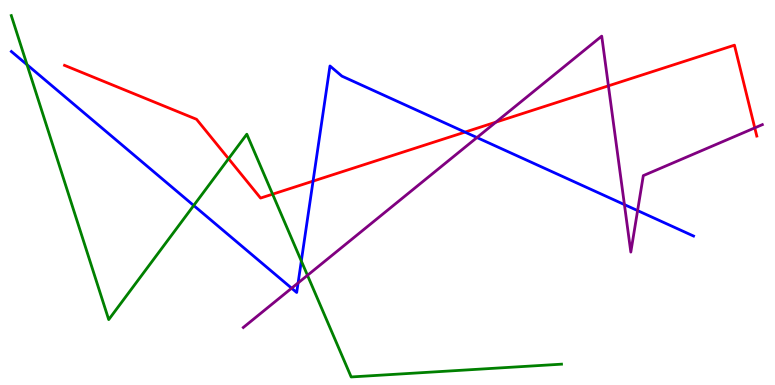[{'lines': ['blue', 'red'], 'intersections': [{'x': 4.04, 'y': 5.3}, {'x': 6.0, 'y': 6.57}]}, {'lines': ['green', 'red'], 'intersections': [{'x': 2.95, 'y': 5.88}, {'x': 3.52, 'y': 4.96}]}, {'lines': ['purple', 'red'], 'intersections': [{'x': 6.4, 'y': 6.83}, {'x': 7.85, 'y': 7.77}, {'x': 9.74, 'y': 6.68}]}, {'lines': ['blue', 'green'], 'intersections': [{'x': 0.349, 'y': 8.32}, {'x': 2.5, 'y': 4.66}, {'x': 3.89, 'y': 3.22}]}, {'lines': ['blue', 'purple'], 'intersections': [{'x': 3.76, 'y': 2.51}, {'x': 3.85, 'y': 2.65}, {'x': 6.15, 'y': 6.43}, {'x': 8.06, 'y': 4.69}, {'x': 8.23, 'y': 4.53}]}, {'lines': ['green', 'purple'], 'intersections': [{'x': 3.97, 'y': 2.85}]}]